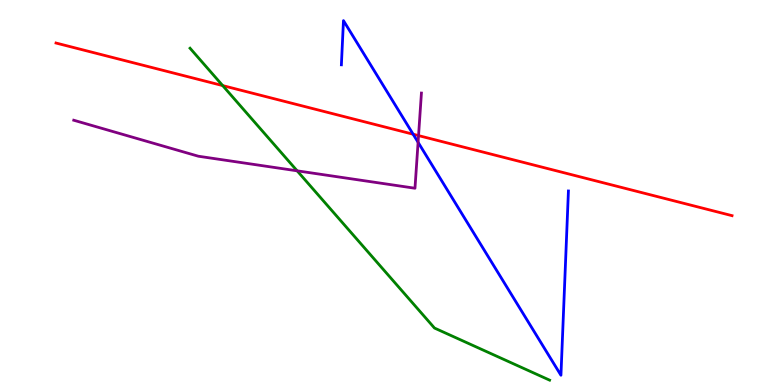[{'lines': ['blue', 'red'], 'intersections': [{'x': 5.33, 'y': 6.51}]}, {'lines': ['green', 'red'], 'intersections': [{'x': 2.87, 'y': 7.78}]}, {'lines': ['purple', 'red'], 'intersections': [{'x': 5.4, 'y': 6.48}]}, {'lines': ['blue', 'green'], 'intersections': []}, {'lines': ['blue', 'purple'], 'intersections': [{'x': 5.39, 'y': 6.3}]}, {'lines': ['green', 'purple'], 'intersections': [{'x': 3.83, 'y': 5.56}]}]